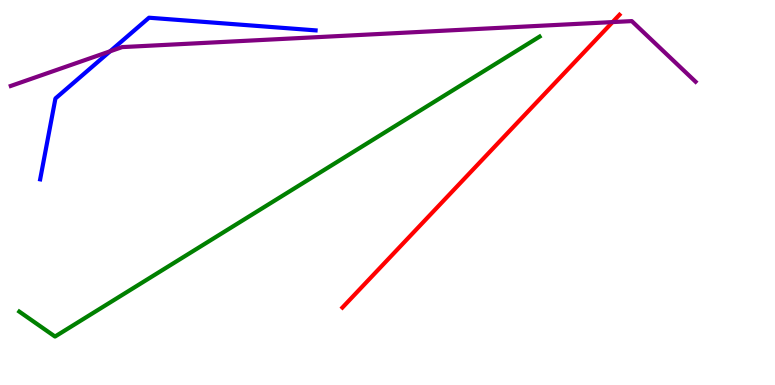[{'lines': ['blue', 'red'], 'intersections': []}, {'lines': ['green', 'red'], 'intersections': []}, {'lines': ['purple', 'red'], 'intersections': [{'x': 7.9, 'y': 9.43}]}, {'lines': ['blue', 'green'], 'intersections': []}, {'lines': ['blue', 'purple'], 'intersections': [{'x': 1.42, 'y': 8.67}]}, {'lines': ['green', 'purple'], 'intersections': []}]